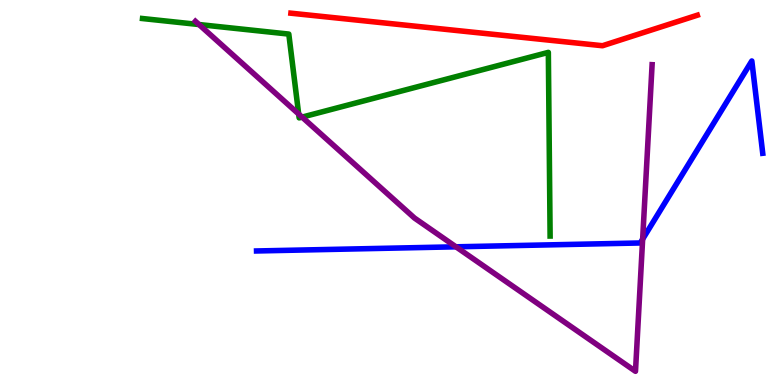[{'lines': ['blue', 'red'], 'intersections': []}, {'lines': ['green', 'red'], 'intersections': []}, {'lines': ['purple', 'red'], 'intersections': []}, {'lines': ['blue', 'green'], 'intersections': []}, {'lines': ['blue', 'purple'], 'intersections': [{'x': 5.88, 'y': 3.59}, {'x': 8.29, 'y': 3.79}]}, {'lines': ['green', 'purple'], 'intersections': [{'x': 2.57, 'y': 9.36}, {'x': 3.85, 'y': 7.04}, {'x': 3.9, 'y': 6.96}]}]